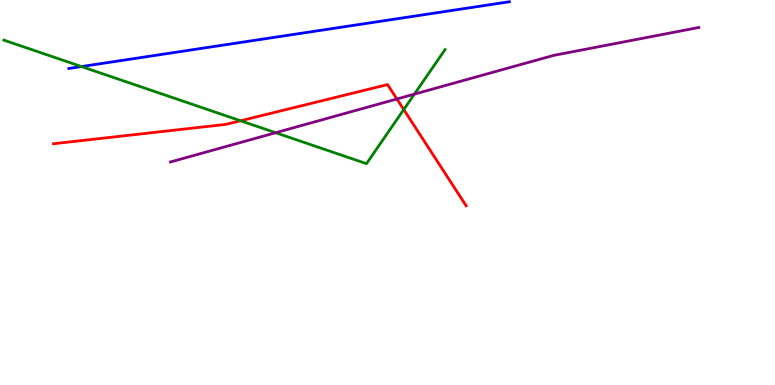[{'lines': ['blue', 'red'], 'intersections': []}, {'lines': ['green', 'red'], 'intersections': [{'x': 3.1, 'y': 6.86}, {'x': 5.21, 'y': 7.15}]}, {'lines': ['purple', 'red'], 'intersections': [{'x': 5.12, 'y': 7.43}]}, {'lines': ['blue', 'green'], 'intersections': [{'x': 1.05, 'y': 8.27}]}, {'lines': ['blue', 'purple'], 'intersections': []}, {'lines': ['green', 'purple'], 'intersections': [{'x': 3.56, 'y': 6.55}, {'x': 5.35, 'y': 7.56}]}]